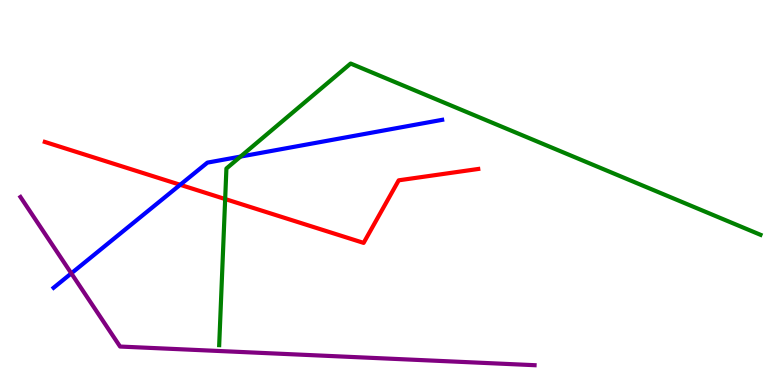[{'lines': ['blue', 'red'], 'intersections': [{'x': 2.32, 'y': 5.2}]}, {'lines': ['green', 'red'], 'intersections': [{'x': 2.91, 'y': 4.83}]}, {'lines': ['purple', 'red'], 'intersections': []}, {'lines': ['blue', 'green'], 'intersections': [{'x': 3.1, 'y': 5.93}]}, {'lines': ['blue', 'purple'], 'intersections': [{'x': 0.92, 'y': 2.9}]}, {'lines': ['green', 'purple'], 'intersections': []}]